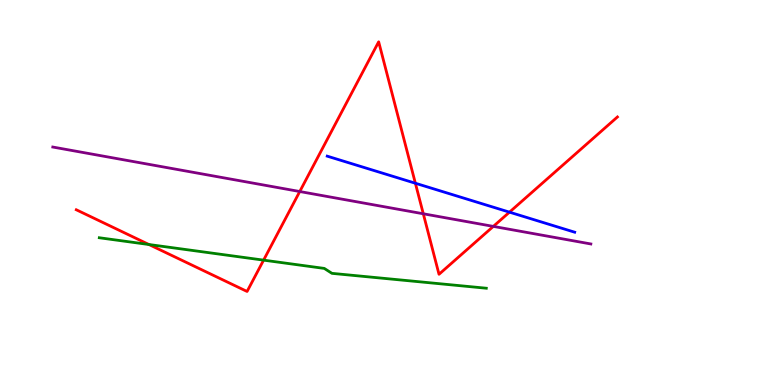[{'lines': ['blue', 'red'], 'intersections': [{'x': 5.36, 'y': 5.24}, {'x': 6.57, 'y': 4.49}]}, {'lines': ['green', 'red'], 'intersections': [{'x': 1.92, 'y': 3.65}, {'x': 3.4, 'y': 3.24}]}, {'lines': ['purple', 'red'], 'intersections': [{'x': 3.87, 'y': 5.03}, {'x': 5.46, 'y': 4.45}, {'x': 6.37, 'y': 4.12}]}, {'lines': ['blue', 'green'], 'intersections': []}, {'lines': ['blue', 'purple'], 'intersections': []}, {'lines': ['green', 'purple'], 'intersections': []}]